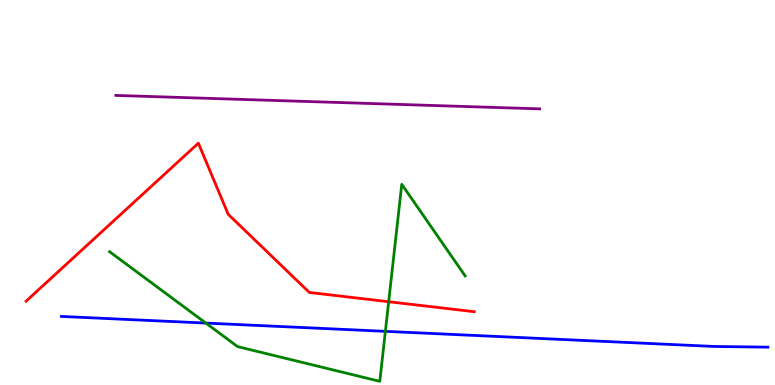[{'lines': ['blue', 'red'], 'intersections': []}, {'lines': ['green', 'red'], 'intersections': [{'x': 5.02, 'y': 2.16}]}, {'lines': ['purple', 'red'], 'intersections': []}, {'lines': ['blue', 'green'], 'intersections': [{'x': 2.66, 'y': 1.61}, {'x': 4.97, 'y': 1.39}]}, {'lines': ['blue', 'purple'], 'intersections': []}, {'lines': ['green', 'purple'], 'intersections': []}]